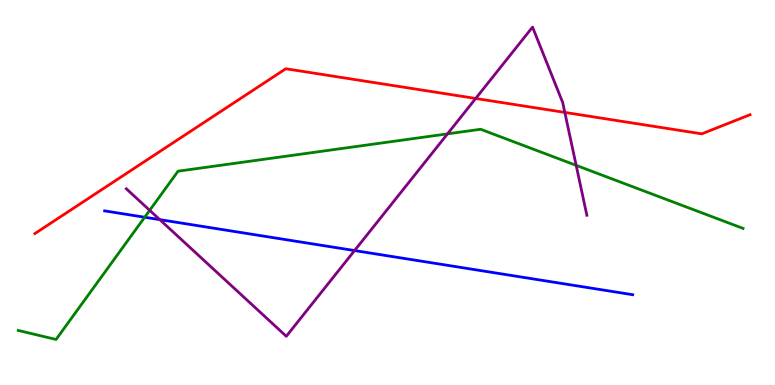[{'lines': ['blue', 'red'], 'intersections': []}, {'lines': ['green', 'red'], 'intersections': []}, {'lines': ['purple', 'red'], 'intersections': [{'x': 6.14, 'y': 7.44}, {'x': 7.29, 'y': 7.08}]}, {'lines': ['blue', 'green'], 'intersections': [{'x': 1.87, 'y': 4.36}]}, {'lines': ['blue', 'purple'], 'intersections': [{'x': 2.06, 'y': 4.3}, {'x': 4.58, 'y': 3.49}]}, {'lines': ['green', 'purple'], 'intersections': [{'x': 1.93, 'y': 4.54}, {'x': 5.77, 'y': 6.52}, {'x': 7.43, 'y': 5.7}]}]